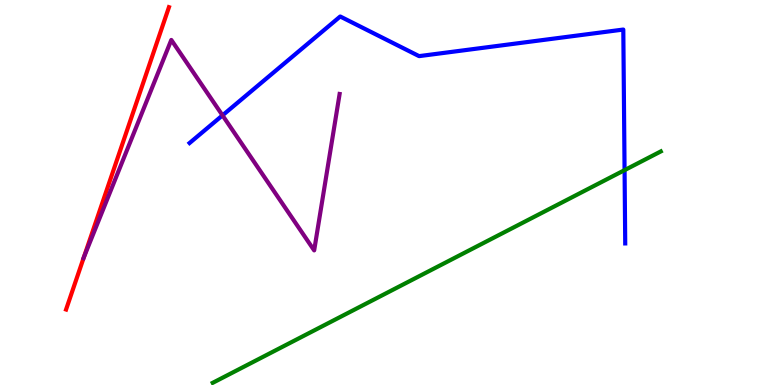[{'lines': ['blue', 'red'], 'intersections': []}, {'lines': ['green', 'red'], 'intersections': []}, {'lines': ['purple', 'red'], 'intersections': [{'x': 1.08, 'y': 3.31}]}, {'lines': ['blue', 'green'], 'intersections': [{'x': 8.06, 'y': 5.58}]}, {'lines': ['blue', 'purple'], 'intersections': [{'x': 2.87, 'y': 7.0}]}, {'lines': ['green', 'purple'], 'intersections': []}]